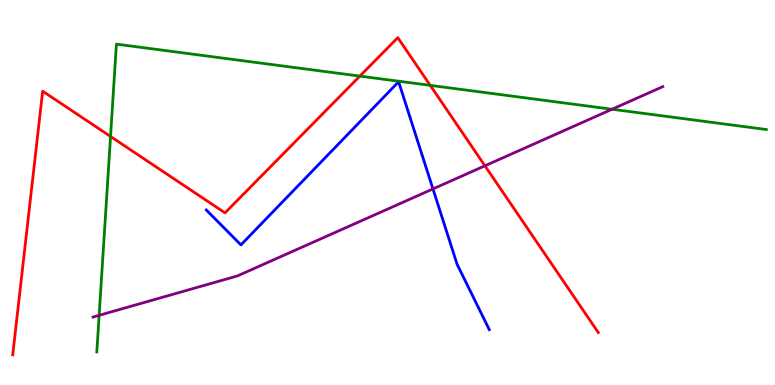[{'lines': ['blue', 'red'], 'intersections': []}, {'lines': ['green', 'red'], 'intersections': [{'x': 1.43, 'y': 6.46}, {'x': 4.64, 'y': 8.02}, {'x': 5.55, 'y': 7.78}]}, {'lines': ['purple', 'red'], 'intersections': [{'x': 6.26, 'y': 5.69}]}, {'lines': ['blue', 'green'], 'intersections': []}, {'lines': ['blue', 'purple'], 'intersections': [{'x': 5.59, 'y': 5.09}]}, {'lines': ['green', 'purple'], 'intersections': [{'x': 1.28, 'y': 1.81}, {'x': 7.9, 'y': 7.16}]}]